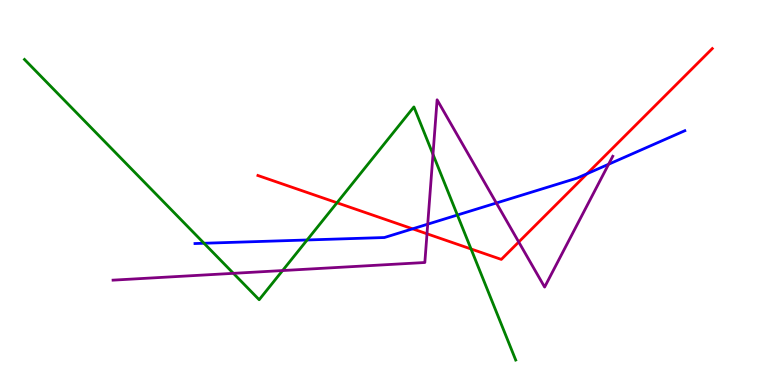[{'lines': ['blue', 'red'], 'intersections': [{'x': 5.32, 'y': 4.06}, {'x': 7.57, 'y': 5.49}]}, {'lines': ['green', 'red'], 'intersections': [{'x': 4.35, 'y': 4.73}, {'x': 6.08, 'y': 3.53}]}, {'lines': ['purple', 'red'], 'intersections': [{'x': 5.51, 'y': 3.93}, {'x': 6.69, 'y': 3.71}]}, {'lines': ['blue', 'green'], 'intersections': [{'x': 2.63, 'y': 3.68}, {'x': 3.96, 'y': 3.77}, {'x': 5.9, 'y': 4.42}]}, {'lines': ['blue', 'purple'], 'intersections': [{'x': 5.52, 'y': 4.18}, {'x': 6.4, 'y': 4.73}, {'x': 7.85, 'y': 5.73}]}, {'lines': ['green', 'purple'], 'intersections': [{'x': 3.01, 'y': 2.9}, {'x': 3.65, 'y': 2.97}, {'x': 5.59, 'y': 5.99}]}]